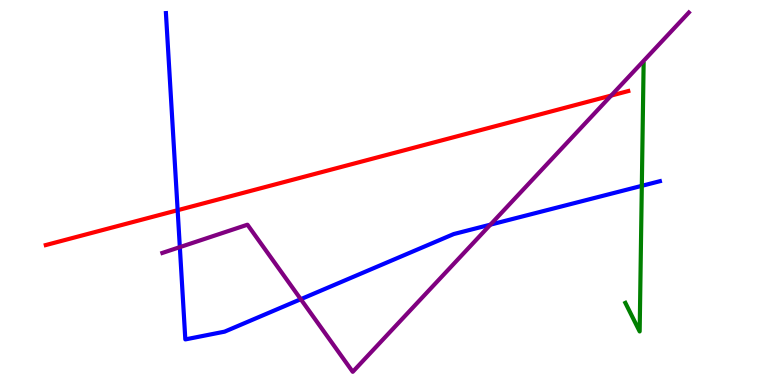[{'lines': ['blue', 'red'], 'intersections': [{'x': 2.29, 'y': 4.54}]}, {'lines': ['green', 'red'], 'intersections': []}, {'lines': ['purple', 'red'], 'intersections': [{'x': 7.89, 'y': 7.52}]}, {'lines': ['blue', 'green'], 'intersections': [{'x': 8.28, 'y': 5.17}]}, {'lines': ['blue', 'purple'], 'intersections': [{'x': 2.32, 'y': 3.58}, {'x': 3.88, 'y': 2.23}, {'x': 6.33, 'y': 4.16}]}, {'lines': ['green', 'purple'], 'intersections': []}]